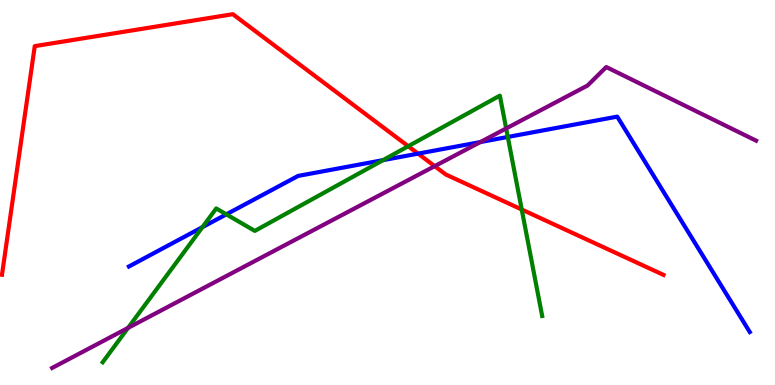[{'lines': ['blue', 'red'], 'intersections': [{'x': 5.39, 'y': 6.01}]}, {'lines': ['green', 'red'], 'intersections': [{'x': 5.27, 'y': 6.2}, {'x': 6.73, 'y': 4.56}]}, {'lines': ['purple', 'red'], 'intersections': [{'x': 5.61, 'y': 5.68}]}, {'lines': ['blue', 'green'], 'intersections': [{'x': 2.61, 'y': 4.1}, {'x': 2.92, 'y': 4.43}, {'x': 4.94, 'y': 5.84}, {'x': 6.55, 'y': 6.44}]}, {'lines': ['blue', 'purple'], 'intersections': [{'x': 6.2, 'y': 6.31}]}, {'lines': ['green', 'purple'], 'intersections': [{'x': 1.65, 'y': 1.48}, {'x': 6.53, 'y': 6.66}]}]